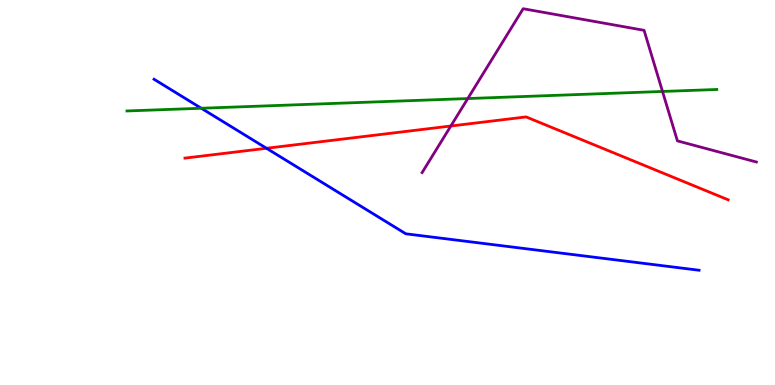[{'lines': ['blue', 'red'], 'intersections': [{'x': 3.44, 'y': 6.15}]}, {'lines': ['green', 'red'], 'intersections': []}, {'lines': ['purple', 'red'], 'intersections': [{'x': 5.82, 'y': 6.73}]}, {'lines': ['blue', 'green'], 'intersections': [{'x': 2.6, 'y': 7.19}]}, {'lines': ['blue', 'purple'], 'intersections': []}, {'lines': ['green', 'purple'], 'intersections': [{'x': 6.04, 'y': 7.44}, {'x': 8.55, 'y': 7.62}]}]